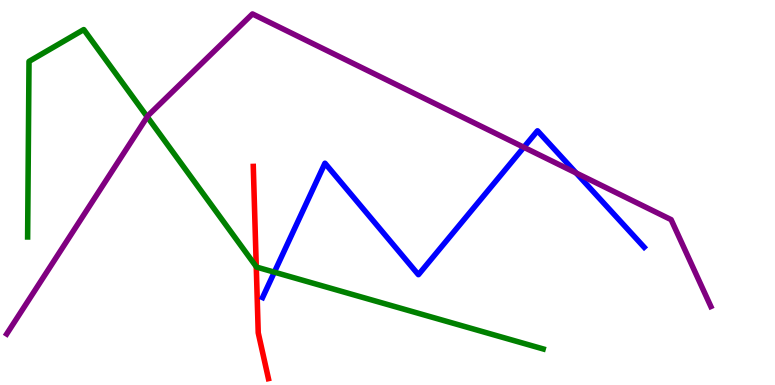[{'lines': ['blue', 'red'], 'intersections': []}, {'lines': ['green', 'red'], 'intersections': [{'x': 3.31, 'y': 3.07}]}, {'lines': ['purple', 'red'], 'intersections': []}, {'lines': ['blue', 'green'], 'intersections': [{'x': 3.54, 'y': 2.93}]}, {'lines': ['blue', 'purple'], 'intersections': [{'x': 6.76, 'y': 6.17}, {'x': 7.43, 'y': 5.51}]}, {'lines': ['green', 'purple'], 'intersections': [{'x': 1.9, 'y': 6.97}]}]